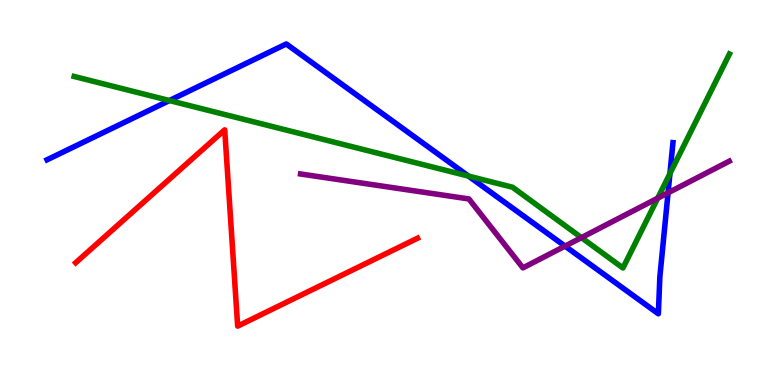[{'lines': ['blue', 'red'], 'intersections': []}, {'lines': ['green', 'red'], 'intersections': []}, {'lines': ['purple', 'red'], 'intersections': []}, {'lines': ['blue', 'green'], 'intersections': [{'x': 2.19, 'y': 7.39}, {'x': 6.05, 'y': 5.43}, {'x': 8.64, 'y': 5.49}]}, {'lines': ['blue', 'purple'], 'intersections': [{'x': 7.29, 'y': 3.61}, {'x': 8.62, 'y': 4.99}]}, {'lines': ['green', 'purple'], 'intersections': [{'x': 7.5, 'y': 3.83}, {'x': 8.49, 'y': 4.85}]}]